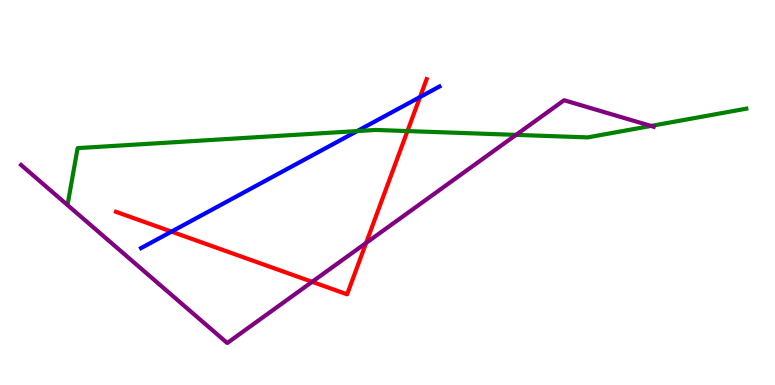[{'lines': ['blue', 'red'], 'intersections': [{'x': 2.21, 'y': 3.98}, {'x': 5.42, 'y': 7.48}]}, {'lines': ['green', 'red'], 'intersections': [{'x': 5.26, 'y': 6.6}]}, {'lines': ['purple', 'red'], 'intersections': [{'x': 4.03, 'y': 2.68}, {'x': 4.72, 'y': 3.69}]}, {'lines': ['blue', 'green'], 'intersections': [{'x': 4.61, 'y': 6.6}]}, {'lines': ['blue', 'purple'], 'intersections': []}, {'lines': ['green', 'purple'], 'intersections': [{'x': 6.66, 'y': 6.5}, {'x': 8.4, 'y': 6.73}]}]